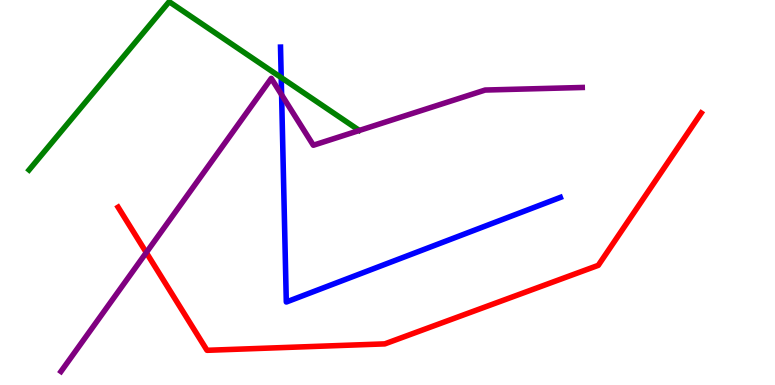[{'lines': ['blue', 'red'], 'intersections': []}, {'lines': ['green', 'red'], 'intersections': []}, {'lines': ['purple', 'red'], 'intersections': [{'x': 1.89, 'y': 3.44}]}, {'lines': ['blue', 'green'], 'intersections': [{'x': 3.63, 'y': 7.99}]}, {'lines': ['blue', 'purple'], 'intersections': [{'x': 3.63, 'y': 7.54}]}, {'lines': ['green', 'purple'], 'intersections': []}]